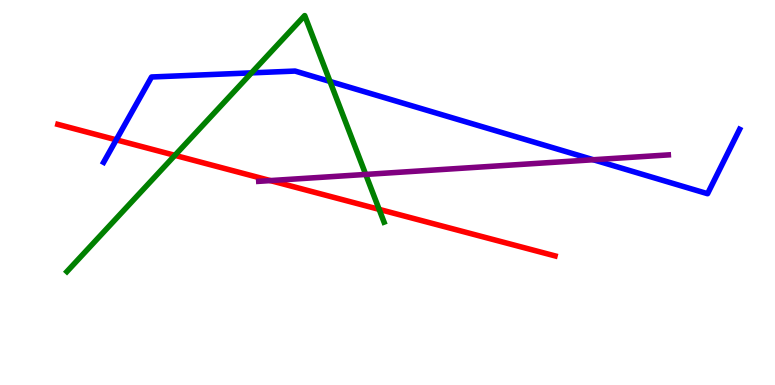[{'lines': ['blue', 'red'], 'intersections': [{'x': 1.5, 'y': 6.37}]}, {'lines': ['green', 'red'], 'intersections': [{'x': 2.26, 'y': 5.97}, {'x': 4.89, 'y': 4.56}]}, {'lines': ['purple', 'red'], 'intersections': [{'x': 3.49, 'y': 5.31}]}, {'lines': ['blue', 'green'], 'intersections': [{'x': 3.25, 'y': 8.11}, {'x': 4.26, 'y': 7.88}]}, {'lines': ['blue', 'purple'], 'intersections': [{'x': 7.66, 'y': 5.85}]}, {'lines': ['green', 'purple'], 'intersections': [{'x': 4.72, 'y': 5.47}]}]